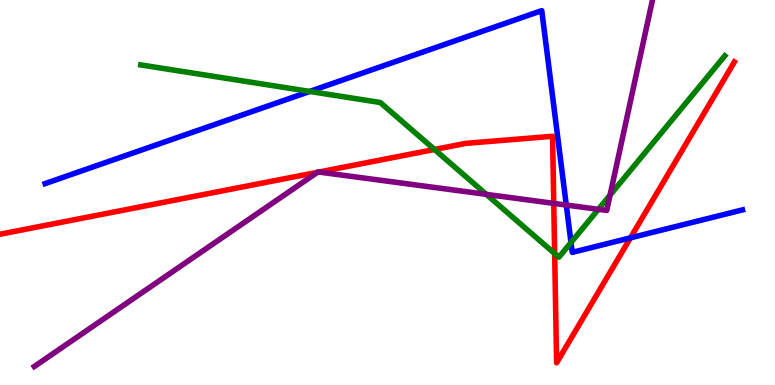[{'lines': ['blue', 'red'], 'intersections': [{'x': 8.13, 'y': 3.82}]}, {'lines': ['green', 'red'], 'intersections': [{'x': 5.61, 'y': 6.12}, {'x': 7.16, 'y': 3.41}]}, {'lines': ['purple', 'red'], 'intersections': [{'x': 4.1, 'y': 5.52}, {'x': 4.11, 'y': 5.53}, {'x': 7.15, 'y': 4.72}]}, {'lines': ['blue', 'green'], 'intersections': [{'x': 4.0, 'y': 7.62}, {'x': 7.37, 'y': 3.7}]}, {'lines': ['blue', 'purple'], 'intersections': [{'x': 7.31, 'y': 4.67}]}, {'lines': ['green', 'purple'], 'intersections': [{'x': 6.28, 'y': 4.95}, {'x': 7.72, 'y': 4.56}, {'x': 7.87, 'y': 4.93}]}]